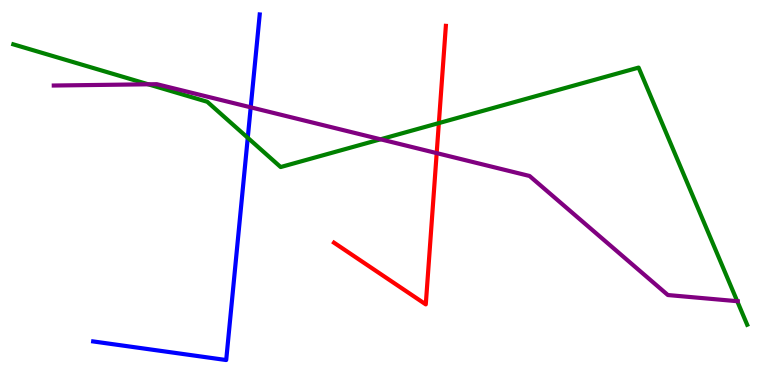[{'lines': ['blue', 'red'], 'intersections': []}, {'lines': ['green', 'red'], 'intersections': [{'x': 5.66, 'y': 6.8}]}, {'lines': ['purple', 'red'], 'intersections': [{'x': 5.63, 'y': 6.02}]}, {'lines': ['blue', 'green'], 'intersections': [{'x': 3.2, 'y': 6.42}]}, {'lines': ['blue', 'purple'], 'intersections': [{'x': 3.23, 'y': 7.21}]}, {'lines': ['green', 'purple'], 'intersections': [{'x': 1.91, 'y': 7.81}, {'x': 4.91, 'y': 6.38}, {'x': 9.51, 'y': 2.18}]}]